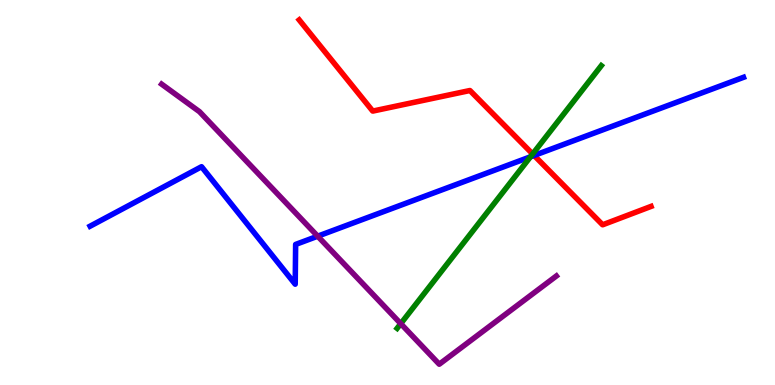[{'lines': ['blue', 'red'], 'intersections': [{'x': 6.89, 'y': 5.96}]}, {'lines': ['green', 'red'], 'intersections': [{'x': 6.87, 'y': 6.0}]}, {'lines': ['purple', 'red'], 'intersections': []}, {'lines': ['blue', 'green'], 'intersections': [{'x': 6.84, 'y': 5.93}]}, {'lines': ['blue', 'purple'], 'intersections': [{'x': 4.1, 'y': 3.87}]}, {'lines': ['green', 'purple'], 'intersections': [{'x': 5.17, 'y': 1.59}]}]